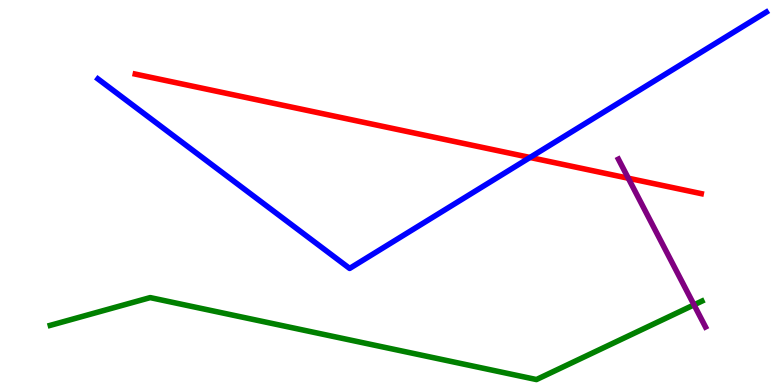[{'lines': ['blue', 'red'], 'intersections': [{'x': 6.84, 'y': 5.91}]}, {'lines': ['green', 'red'], 'intersections': []}, {'lines': ['purple', 'red'], 'intersections': [{'x': 8.11, 'y': 5.37}]}, {'lines': ['blue', 'green'], 'intersections': []}, {'lines': ['blue', 'purple'], 'intersections': []}, {'lines': ['green', 'purple'], 'intersections': [{'x': 8.96, 'y': 2.08}]}]